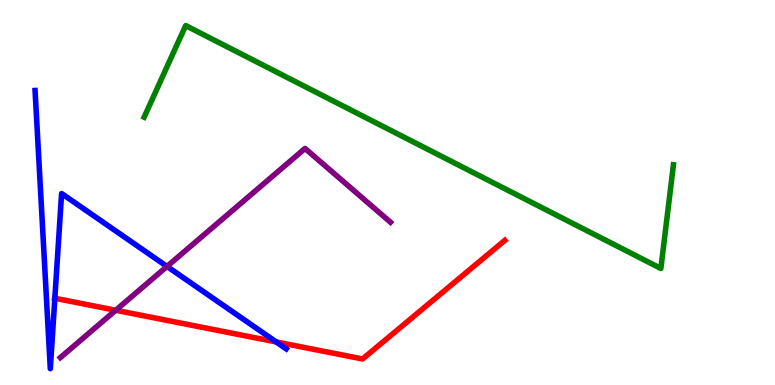[{'lines': ['blue', 'red'], 'intersections': [{'x': 0.708, 'y': 2.25}, {'x': 3.56, 'y': 1.12}]}, {'lines': ['green', 'red'], 'intersections': []}, {'lines': ['purple', 'red'], 'intersections': [{'x': 1.49, 'y': 1.94}]}, {'lines': ['blue', 'green'], 'intersections': []}, {'lines': ['blue', 'purple'], 'intersections': [{'x': 2.16, 'y': 3.08}]}, {'lines': ['green', 'purple'], 'intersections': []}]